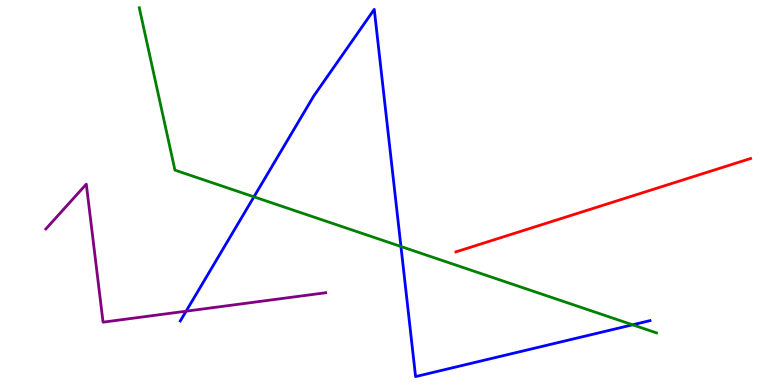[{'lines': ['blue', 'red'], 'intersections': []}, {'lines': ['green', 'red'], 'intersections': []}, {'lines': ['purple', 'red'], 'intersections': []}, {'lines': ['blue', 'green'], 'intersections': [{'x': 3.28, 'y': 4.89}, {'x': 5.17, 'y': 3.6}, {'x': 8.16, 'y': 1.56}]}, {'lines': ['blue', 'purple'], 'intersections': [{'x': 2.4, 'y': 1.92}]}, {'lines': ['green', 'purple'], 'intersections': []}]